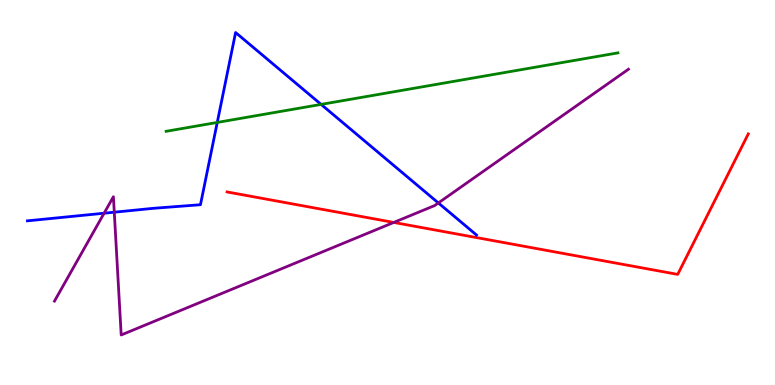[{'lines': ['blue', 'red'], 'intersections': []}, {'lines': ['green', 'red'], 'intersections': []}, {'lines': ['purple', 'red'], 'intersections': [{'x': 5.08, 'y': 4.22}]}, {'lines': ['blue', 'green'], 'intersections': [{'x': 2.8, 'y': 6.82}, {'x': 4.14, 'y': 7.29}]}, {'lines': ['blue', 'purple'], 'intersections': [{'x': 1.34, 'y': 4.46}, {'x': 1.47, 'y': 4.49}, {'x': 5.66, 'y': 4.73}]}, {'lines': ['green', 'purple'], 'intersections': []}]